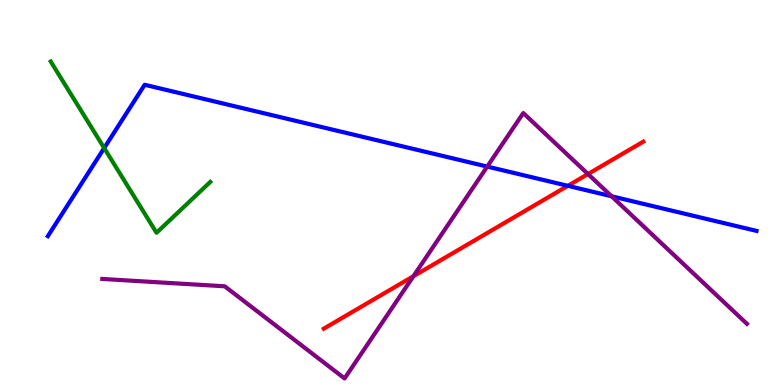[{'lines': ['blue', 'red'], 'intersections': [{'x': 7.33, 'y': 5.17}]}, {'lines': ['green', 'red'], 'intersections': []}, {'lines': ['purple', 'red'], 'intersections': [{'x': 5.33, 'y': 2.83}, {'x': 7.59, 'y': 5.48}]}, {'lines': ['blue', 'green'], 'intersections': [{'x': 1.34, 'y': 6.15}]}, {'lines': ['blue', 'purple'], 'intersections': [{'x': 6.29, 'y': 5.67}, {'x': 7.89, 'y': 4.9}]}, {'lines': ['green', 'purple'], 'intersections': []}]